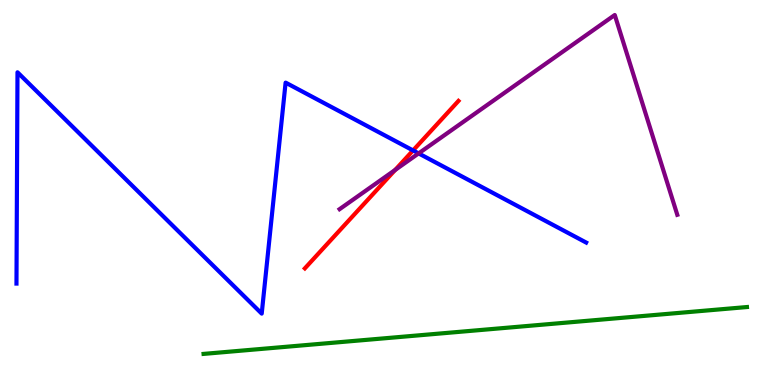[{'lines': ['blue', 'red'], 'intersections': [{'x': 5.33, 'y': 6.09}]}, {'lines': ['green', 'red'], 'intersections': []}, {'lines': ['purple', 'red'], 'intersections': [{'x': 5.1, 'y': 5.59}]}, {'lines': ['blue', 'green'], 'intersections': []}, {'lines': ['blue', 'purple'], 'intersections': [{'x': 5.4, 'y': 6.02}]}, {'lines': ['green', 'purple'], 'intersections': []}]